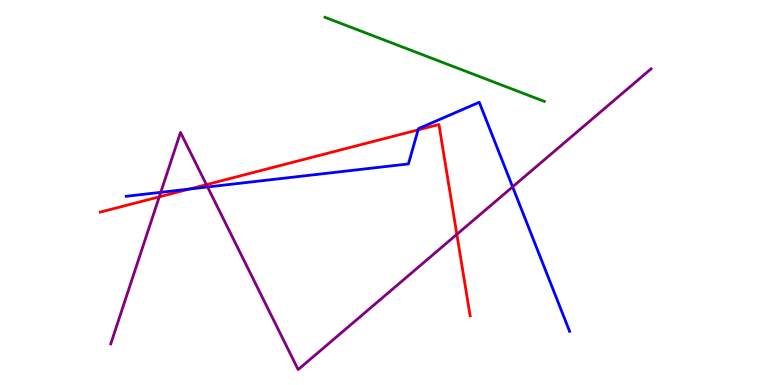[{'lines': ['blue', 'red'], 'intersections': [{'x': 2.44, 'y': 5.09}, {'x': 5.39, 'y': 6.63}]}, {'lines': ['green', 'red'], 'intersections': []}, {'lines': ['purple', 'red'], 'intersections': [{'x': 2.05, 'y': 4.89}, {'x': 2.66, 'y': 5.2}, {'x': 5.89, 'y': 3.91}]}, {'lines': ['blue', 'green'], 'intersections': []}, {'lines': ['blue', 'purple'], 'intersections': [{'x': 2.07, 'y': 5.0}, {'x': 2.68, 'y': 5.14}, {'x': 6.61, 'y': 5.15}]}, {'lines': ['green', 'purple'], 'intersections': []}]